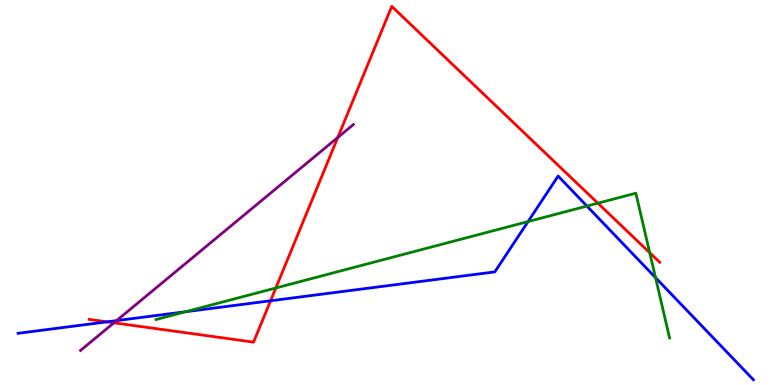[{'lines': ['blue', 'red'], 'intersections': [{'x': 1.38, 'y': 1.64}, {'x': 3.49, 'y': 2.19}]}, {'lines': ['green', 'red'], 'intersections': [{'x': 3.56, 'y': 2.52}, {'x': 7.71, 'y': 4.72}, {'x': 8.38, 'y': 3.44}]}, {'lines': ['purple', 'red'], 'intersections': [{'x': 1.47, 'y': 1.62}, {'x': 4.36, 'y': 6.43}]}, {'lines': ['blue', 'green'], 'intersections': [{'x': 2.4, 'y': 1.9}, {'x': 6.81, 'y': 4.24}, {'x': 7.57, 'y': 4.65}, {'x': 8.46, 'y': 2.79}]}, {'lines': ['blue', 'purple'], 'intersections': [{'x': 1.5, 'y': 1.67}]}, {'lines': ['green', 'purple'], 'intersections': []}]